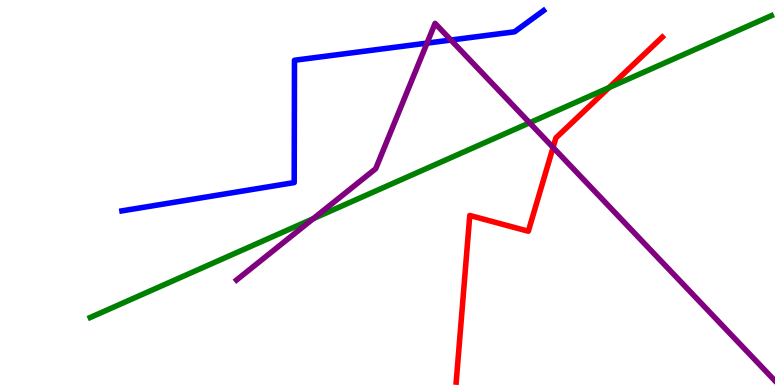[{'lines': ['blue', 'red'], 'intersections': []}, {'lines': ['green', 'red'], 'intersections': [{'x': 7.86, 'y': 7.72}]}, {'lines': ['purple', 'red'], 'intersections': [{'x': 7.14, 'y': 6.17}]}, {'lines': ['blue', 'green'], 'intersections': []}, {'lines': ['blue', 'purple'], 'intersections': [{'x': 5.51, 'y': 8.88}, {'x': 5.82, 'y': 8.96}]}, {'lines': ['green', 'purple'], 'intersections': [{'x': 4.04, 'y': 4.32}, {'x': 6.83, 'y': 6.81}]}]